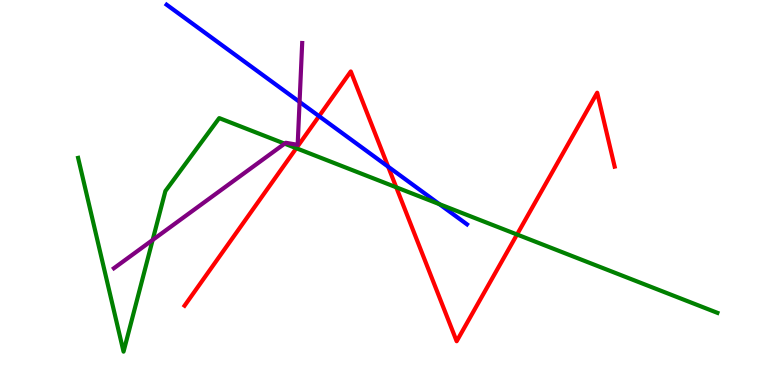[{'lines': ['blue', 'red'], 'intersections': [{'x': 4.12, 'y': 6.98}, {'x': 5.01, 'y': 5.67}]}, {'lines': ['green', 'red'], 'intersections': [{'x': 3.82, 'y': 6.15}, {'x': 5.11, 'y': 5.14}, {'x': 6.67, 'y': 3.91}]}, {'lines': ['purple', 'red'], 'intersections': []}, {'lines': ['blue', 'green'], 'intersections': [{'x': 5.67, 'y': 4.7}]}, {'lines': ['blue', 'purple'], 'intersections': [{'x': 3.87, 'y': 7.35}]}, {'lines': ['green', 'purple'], 'intersections': [{'x': 1.97, 'y': 3.77}, {'x': 3.67, 'y': 6.27}]}]